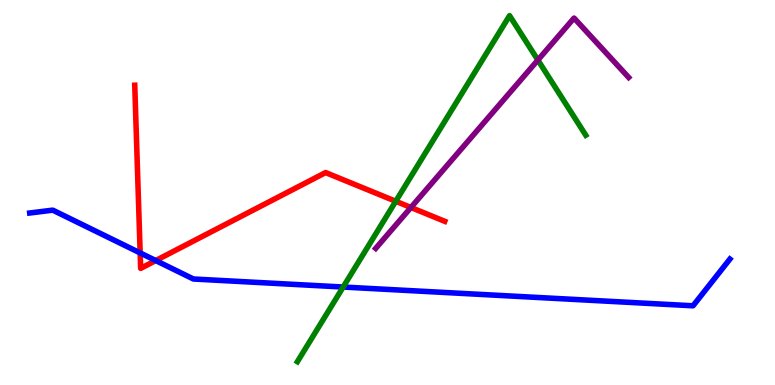[{'lines': ['blue', 'red'], 'intersections': [{'x': 1.81, 'y': 3.43}, {'x': 2.01, 'y': 3.23}]}, {'lines': ['green', 'red'], 'intersections': [{'x': 5.11, 'y': 4.77}]}, {'lines': ['purple', 'red'], 'intersections': [{'x': 5.3, 'y': 4.61}]}, {'lines': ['blue', 'green'], 'intersections': [{'x': 4.43, 'y': 2.54}]}, {'lines': ['blue', 'purple'], 'intersections': []}, {'lines': ['green', 'purple'], 'intersections': [{'x': 6.94, 'y': 8.44}]}]